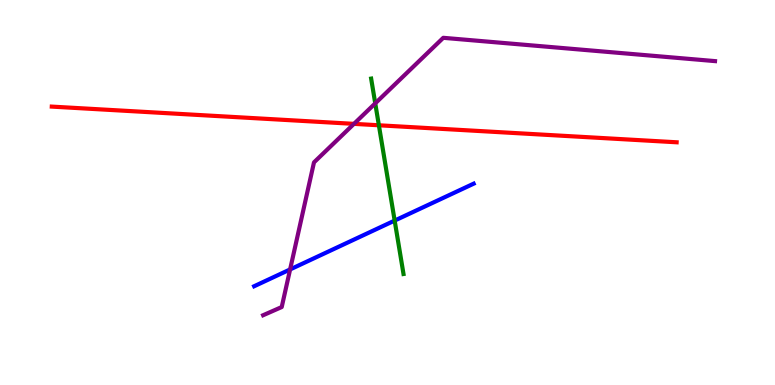[{'lines': ['blue', 'red'], 'intersections': []}, {'lines': ['green', 'red'], 'intersections': [{'x': 4.89, 'y': 6.75}]}, {'lines': ['purple', 'red'], 'intersections': [{'x': 4.57, 'y': 6.78}]}, {'lines': ['blue', 'green'], 'intersections': [{'x': 5.09, 'y': 4.27}]}, {'lines': ['blue', 'purple'], 'intersections': [{'x': 3.74, 'y': 3.0}]}, {'lines': ['green', 'purple'], 'intersections': [{'x': 4.84, 'y': 7.32}]}]